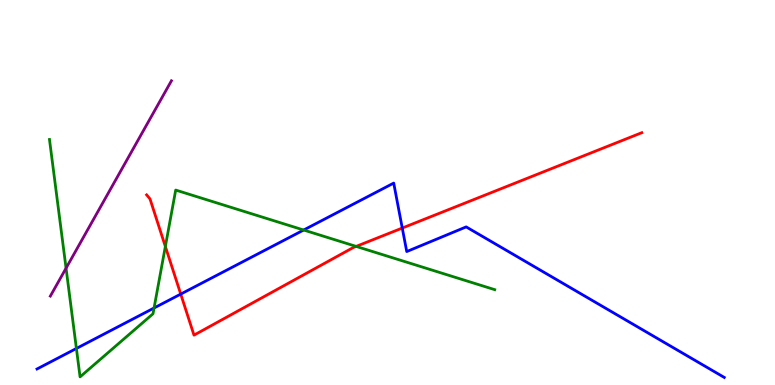[{'lines': ['blue', 'red'], 'intersections': [{'x': 2.33, 'y': 2.36}, {'x': 5.19, 'y': 4.08}]}, {'lines': ['green', 'red'], 'intersections': [{'x': 2.13, 'y': 3.6}, {'x': 4.6, 'y': 3.6}]}, {'lines': ['purple', 'red'], 'intersections': []}, {'lines': ['blue', 'green'], 'intersections': [{'x': 0.986, 'y': 0.949}, {'x': 1.99, 'y': 2.0}, {'x': 3.92, 'y': 4.03}]}, {'lines': ['blue', 'purple'], 'intersections': []}, {'lines': ['green', 'purple'], 'intersections': [{'x': 0.852, 'y': 3.03}]}]